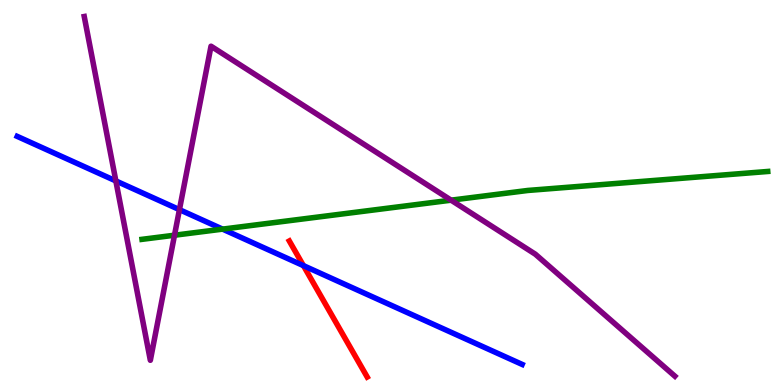[{'lines': ['blue', 'red'], 'intersections': [{'x': 3.92, 'y': 3.1}]}, {'lines': ['green', 'red'], 'intersections': []}, {'lines': ['purple', 'red'], 'intersections': []}, {'lines': ['blue', 'green'], 'intersections': [{'x': 2.87, 'y': 4.05}]}, {'lines': ['blue', 'purple'], 'intersections': [{'x': 1.49, 'y': 5.3}, {'x': 2.32, 'y': 4.55}]}, {'lines': ['green', 'purple'], 'intersections': [{'x': 2.25, 'y': 3.89}, {'x': 5.82, 'y': 4.8}]}]